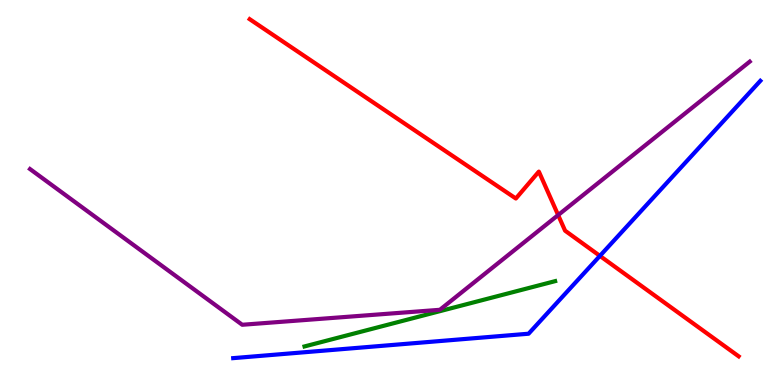[{'lines': ['blue', 'red'], 'intersections': [{'x': 7.74, 'y': 3.35}]}, {'lines': ['green', 'red'], 'intersections': []}, {'lines': ['purple', 'red'], 'intersections': [{'x': 7.2, 'y': 4.41}]}, {'lines': ['blue', 'green'], 'intersections': []}, {'lines': ['blue', 'purple'], 'intersections': []}, {'lines': ['green', 'purple'], 'intersections': []}]